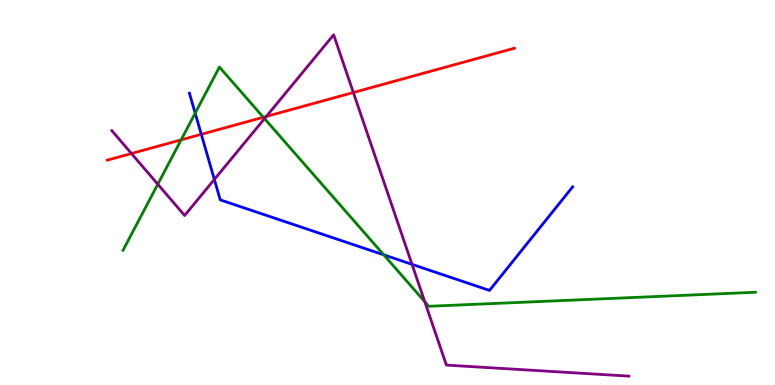[{'lines': ['blue', 'red'], 'intersections': [{'x': 2.6, 'y': 6.51}]}, {'lines': ['green', 'red'], 'intersections': [{'x': 2.34, 'y': 6.37}, {'x': 3.4, 'y': 6.95}]}, {'lines': ['purple', 'red'], 'intersections': [{'x': 1.7, 'y': 6.01}, {'x': 3.44, 'y': 6.98}, {'x': 4.56, 'y': 7.6}]}, {'lines': ['blue', 'green'], 'intersections': [{'x': 2.52, 'y': 7.06}, {'x': 4.95, 'y': 3.38}]}, {'lines': ['blue', 'purple'], 'intersections': [{'x': 2.77, 'y': 5.34}, {'x': 5.32, 'y': 3.13}]}, {'lines': ['green', 'purple'], 'intersections': [{'x': 2.04, 'y': 5.22}, {'x': 3.41, 'y': 6.92}, {'x': 5.48, 'y': 2.16}]}]